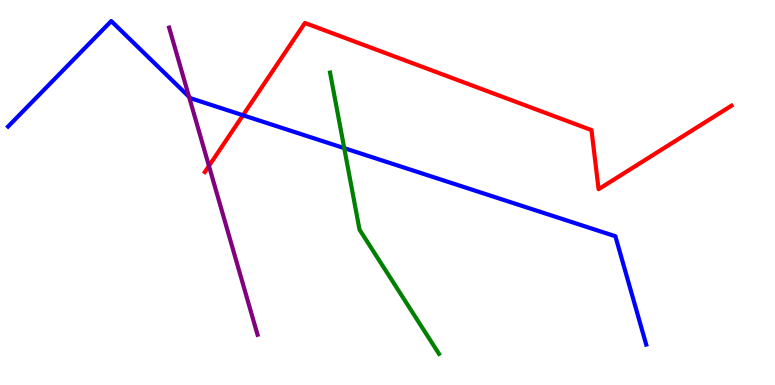[{'lines': ['blue', 'red'], 'intersections': [{'x': 3.14, 'y': 7.01}]}, {'lines': ['green', 'red'], 'intersections': []}, {'lines': ['purple', 'red'], 'intersections': [{'x': 2.7, 'y': 5.69}]}, {'lines': ['blue', 'green'], 'intersections': [{'x': 4.44, 'y': 6.15}]}, {'lines': ['blue', 'purple'], 'intersections': [{'x': 2.44, 'y': 7.49}]}, {'lines': ['green', 'purple'], 'intersections': []}]